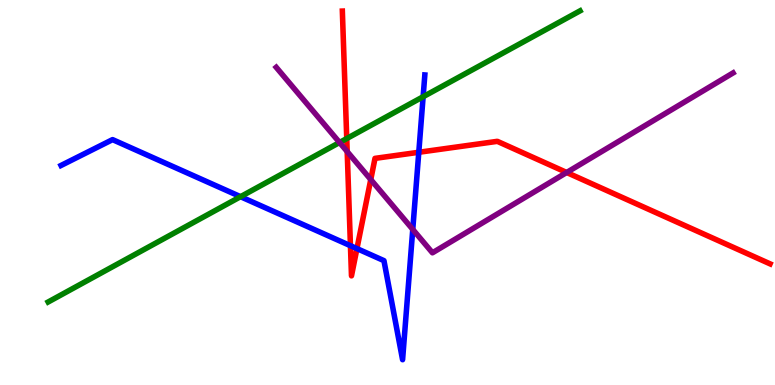[{'lines': ['blue', 'red'], 'intersections': [{'x': 4.52, 'y': 3.62}, {'x': 4.61, 'y': 3.54}, {'x': 5.4, 'y': 6.04}]}, {'lines': ['green', 'red'], 'intersections': [{'x': 4.47, 'y': 6.4}]}, {'lines': ['purple', 'red'], 'intersections': [{'x': 4.48, 'y': 6.06}, {'x': 4.78, 'y': 5.34}, {'x': 7.31, 'y': 5.52}]}, {'lines': ['blue', 'green'], 'intersections': [{'x': 3.1, 'y': 4.89}, {'x': 5.46, 'y': 7.49}]}, {'lines': ['blue', 'purple'], 'intersections': [{'x': 5.33, 'y': 4.04}]}, {'lines': ['green', 'purple'], 'intersections': [{'x': 4.38, 'y': 6.3}]}]